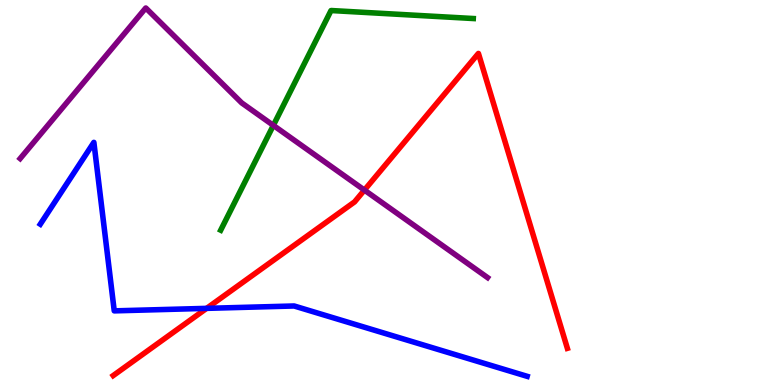[{'lines': ['blue', 'red'], 'intersections': [{'x': 2.67, 'y': 1.99}]}, {'lines': ['green', 'red'], 'intersections': []}, {'lines': ['purple', 'red'], 'intersections': [{'x': 4.7, 'y': 5.06}]}, {'lines': ['blue', 'green'], 'intersections': []}, {'lines': ['blue', 'purple'], 'intersections': []}, {'lines': ['green', 'purple'], 'intersections': [{'x': 3.53, 'y': 6.74}]}]